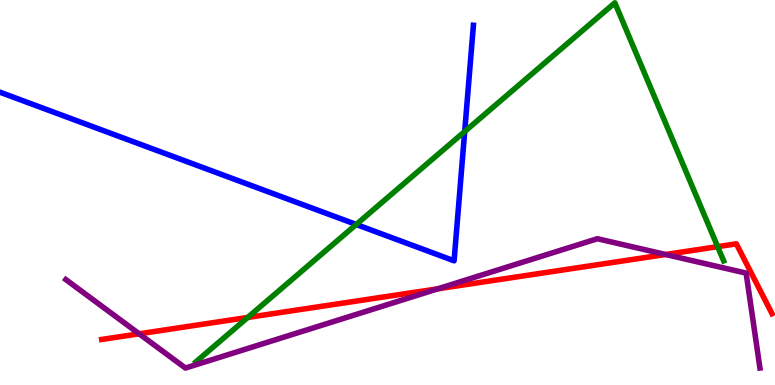[{'lines': ['blue', 'red'], 'intersections': []}, {'lines': ['green', 'red'], 'intersections': [{'x': 3.2, 'y': 1.75}, {'x': 9.26, 'y': 3.59}]}, {'lines': ['purple', 'red'], 'intersections': [{'x': 1.8, 'y': 1.33}, {'x': 5.65, 'y': 2.5}, {'x': 8.59, 'y': 3.39}]}, {'lines': ['blue', 'green'], 'intersections': [{'x': 4.6, 'y': 4.17}, {'x': 6.0, 'y': 6.58}]}, {'lines': ['blue', 'purple'], 'intersections': []}, {'lines': ['green', 'purple'], 'intersections': []}]